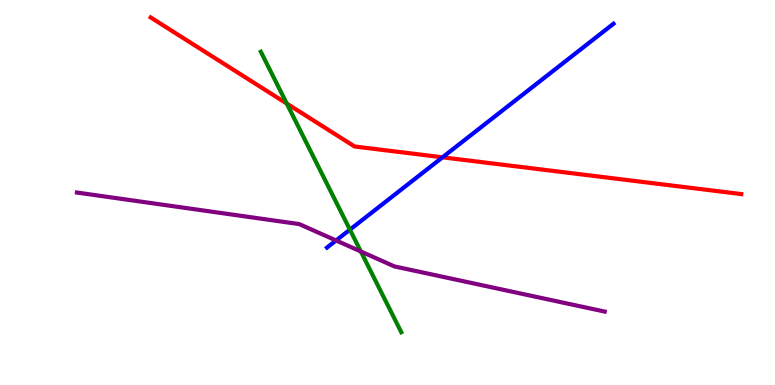[{'lines': ['blue', 'red'], 'intersections': [{'x': 5.71, 'y': 5.91}]}, {'lines': ['green', 'red'], 'intersections': [{'x': 3.7, 'y': 7.31}]}, {'lines': ['purple', 'red'], 'intersections': []}, {'lines': ['blue', 'green'], 'intersections': [{'x': 4.52, 'y': 4.04}]}, {'lines': ['blue', 'purple'], 'intersections': [{'x': 4.34, 'y': 3.75}]}, {'lines': ['green', 'purple'], 'intersections': [{'x': 4.66, 'y': 3.47}]}]